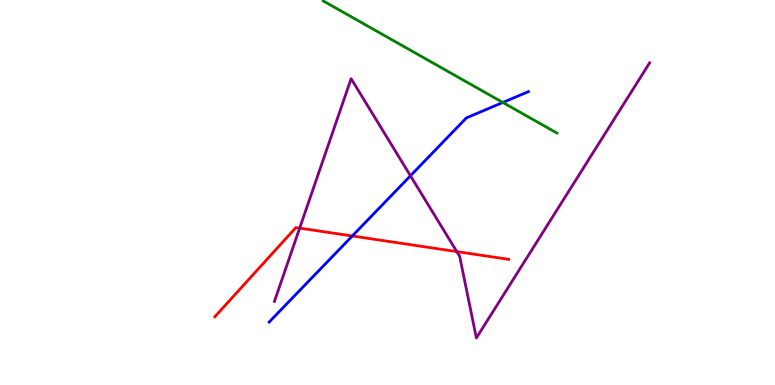[{'lines': ['blue', 'red'], 'intersections': [{'x': 4.55, 'y': 3.87}]}, {'lines': ['green', 'red'], 'intersections': []}, {'lines': ['purple', 'red'], 'intersections': [{'x': 3.87, 'y': 4.07}, {'x': 5.89, 'y': 3.46}]}, {'lines': ['blue', 'green'], 'intersections': [{'x': 6.49, 'y': 7.34}]}, {'lines': ['blue', 'purple'], 'intersections': [{'x': 5.3, 'y': 5.43}]}, {'lines': ['green', 'purple'], 'intersections': []}]